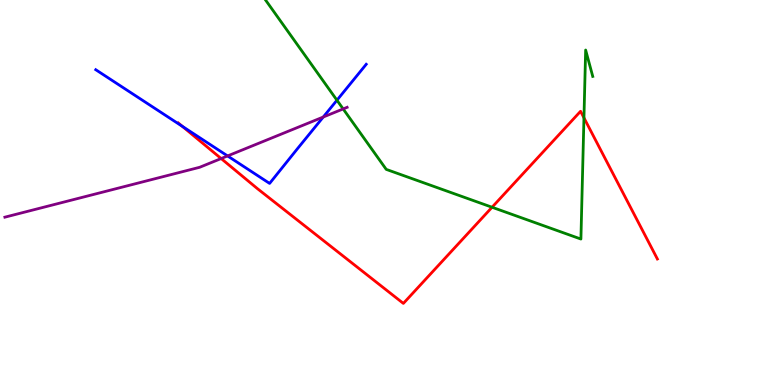[{'lines': ['blue', 'red'], 'intersections': [{'x': 2.35, 'y': 6.72}]}, {'lines': ['green', 'red'], 'intersections': [{'x': 6.35, 'y': 4.62}, {'x': 7.53, 'y': 6.94}]}, {'lines': ['purple', 'red'], 'intersections': [{'x': 2.85, 'y': 5.88}]}, {'lines': ['blue', 'green'], 'intersections': [{'x': 4.35, 'y': 7.4}]}, {'lines': ['blue', 'purple'], 'intersections': [{'x': 2.94, 'y': 5.95}, {'x': 4.17, 'y': 6.96}]}, {'lines': ['green', 'purple'], 'intersections': [{'x': 4.43, 'y': 7.17}]}]